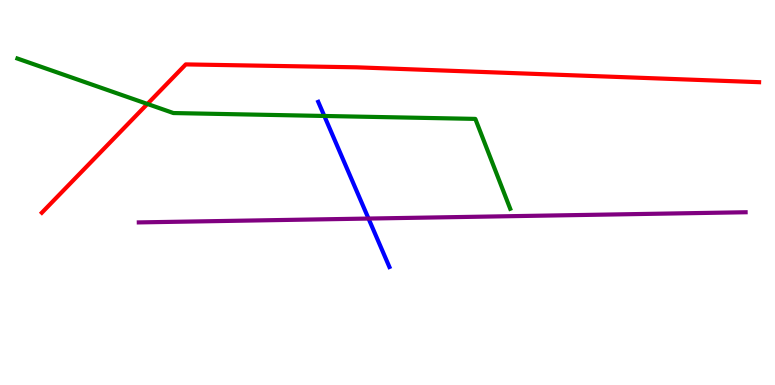[{'lines': ['blue', 'red'], 'intersections': []}, {'lines': ['green', 'red'], 'intersections': [{'x': 1.9, 'y': 7.3}]}, {'lines': ['purple', 'red'], 'intersections': []}, {'lines': ['blue', 'green'], 'intersections': [{'x': 4.18, 'y': 6.99}]}, {'lines': ['blue', 'purple'], 'intersections': [{'x': 4.76, 'y': 4.32}]}, {'lines': ['green', 'purple'], 'intersections': []}]